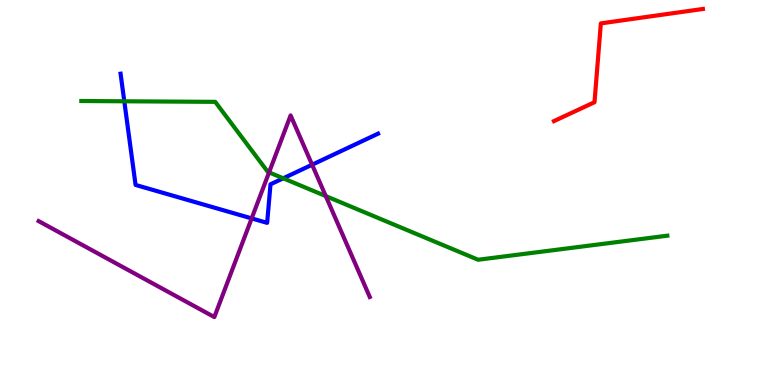[{'lines': ['blue', 'red'], 'intersections': []}, {'lines': ['green', 'red'], 'intersections': []}, {'lines': ['purple', 'red'], 'intersections': []}, {'lines': ['blue', 'green'], 'intersections': [{'x': 1.6, 'y': 7.37}, {'x': 3.65, 'y': 5.37}]}, {'lines': ['blue', 'purple'], 'intersections': [{'x': 3.25, 'y': 4.33}, {'x': 4.03, 'y': 5.72}]}, {'lines': ['green', 'purple'], 'intersections': [{'x': 3.47, 'y': 5.52}, {'x': 4.2, 'y': 4.91}]}]